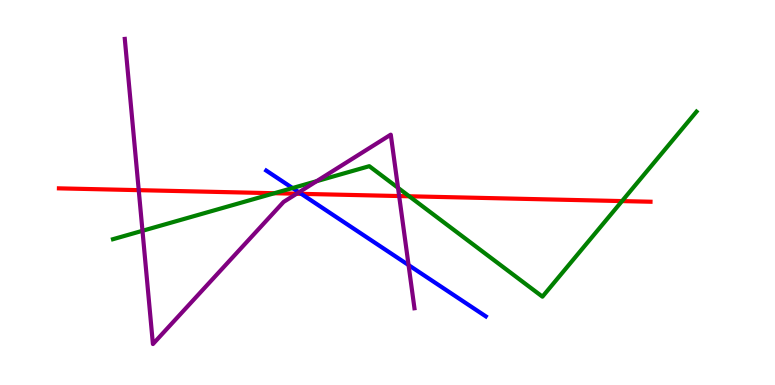[{'lines': ['blue', 'red'], 'intersections': [{'x': 3.89, 'y': 4.97}]}, {'lines': ['green', 'red'], 'intersections': [{'x': 3.54, 'y': 4.98}, {'x': 5.28, 'y': 4.9}, {'x': 8.03, 'y': 4.78}]}, {'lines': ['purple', 'red'], 'intersections': [{'x': 1.79, 'y': 5.06}, {'x': 3.83, 'y': 4.97}, {'x': 5.15, 'y': 4.91}]}, {'lines': ['blue', 'green'], 'intersections': [{'x': 3.77, 'y': 5.12}]}, {'lines': ['blue', 'purple'], 'intersections': [{'x': 3.86, 'y': 5.01}, {'x': 5.27, 'y': 3.12}]}, {'lines': ['green', 'purple'], 'intersections': [{'x': 1.84, 'y': 4.01}, {'x': 4.09, 'y': 5.29}, {'x': 5.14, 'y': 5.12}]}]